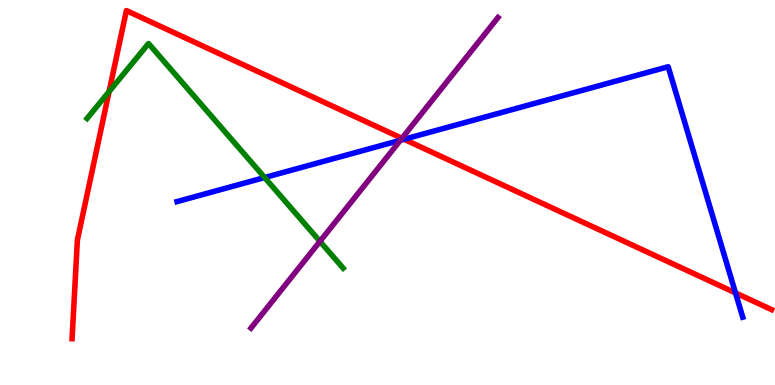[{'lines': ['blue', 'red'], 'intersections': [{'x': 5.21, 'y': 6.38}, {'x': 9.49, 'y': 2.39}]}, {'lines': ['green', 'red'], 'intersections': [{'x': 1.41, 'y': 7.62}]}, {'lines': ['purple', 'red'], 'intersections': [{'x': 5.19, 'y': 6.41}]}, {'lines': ['blue', 'green'], 'intersections': [{'x': 3.41, 'y': 5.39}]}, {'lines': ['blue', 'purple'], 'intersections': [{'x': 5.17, 'y': 6.36}]}, {'lines': ['green', 'purple'], 'intersections': [{'x': 4.13, 'y': 3.73}]}]